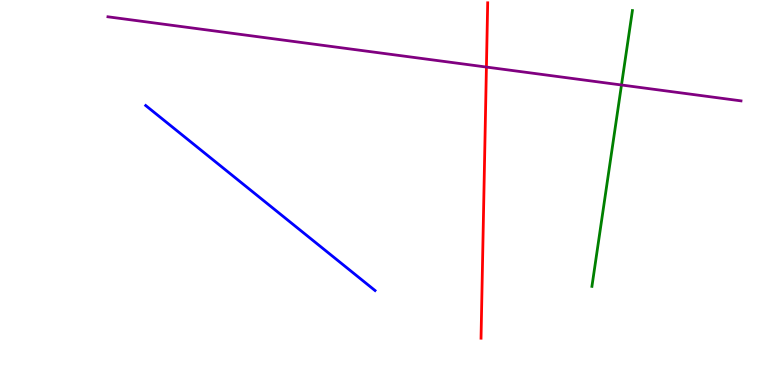[{'lines': ['blue', 'red'], 'intersections': []}, {'lines': ['green', 'red'], 'intersections': []}, {'lines': ['purple', 'red'], 'intersections': [{'x': 6.28, 'y': 8.26}]}, {'lines': ['blue', 'green'], 'intersections': []}, {'lines': ['blue', 'purple'], 'intersections': []}, {'lines': ['green', 'purple'], 'intersections': [{'x': 8.02, 'y': 7.79}]}]